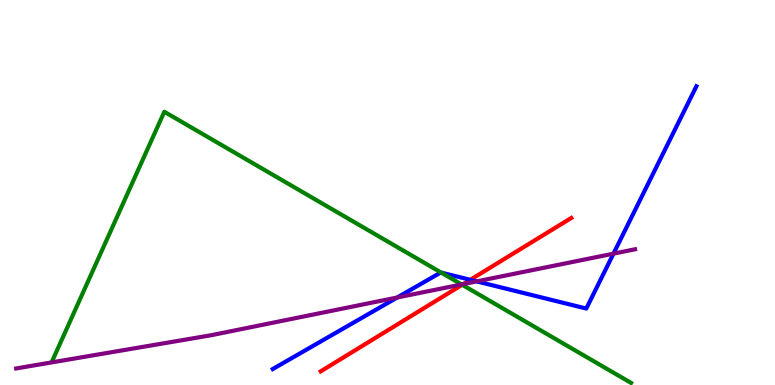[{'lines': ['blue', 'red'], 'intersections': [{'x': 6.07, 'y': 2.73}]}, {'lines': ['green', 'red'], 'intersections': [{'x': 5.96, 'y': 2.6}]}, {'lines': ['purple', 'red'], 'intersections': [{'x': 5.98, 'y': 2.62}]}, {'lines': ['blue', 'green'], 'intersections': [{'x': 5.69, 'y': 2.92}]}, {'lines': ['blue', 'purple'], 'intersections': [{'x': 5.13, 'y': 2.27}, {'x': 6.15, 'y': 2.69}, {'x': 7.92, 'y': 3.41}]}, {'lines': ['green', 'purple'], 'intersections': [{'x': 5.96, 'y': 2.61}]}]